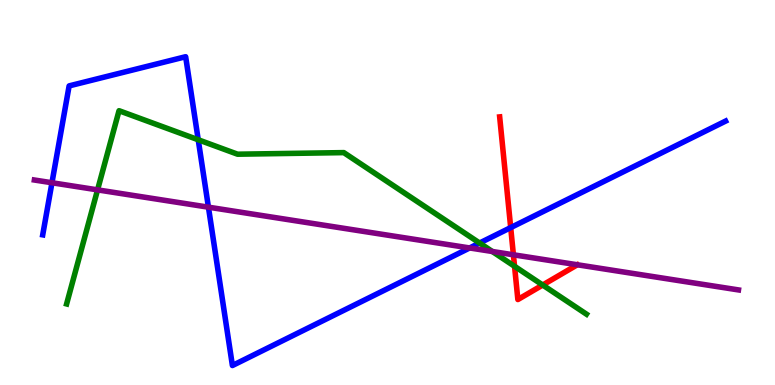[{'lines': ['blue', 'red'], 'intersections': [{'x': 6.59, 'y': 4.09}]}, {'lines': ['green', 'red'], 'intersections': [{'x': 6.64, 'y': 3.08}, {'x': 7.0, 'y': 2.6}]}, {'lines': ['purple', 'red'], 'intersections': [{'x': 6.62, 'y': 3.38}]}, {'lines': ['blue', 'green'], 'intersections': [{'x': 2.56, 'y': 6.37}, {'x': 6.19, 'y': 3.69}]}, {'lines': ['blue', 'purple'], 'intersections': [{'x': 0.67, 'y': 5.25}, {'x': 2.69, 'y': 4.62}, {'x': 6.06, 'y': 3.56}]}, {'lines': ['green', 'purple'], 'intersections': [{'x': 1.26, 'y': 5.07}, {'x': 6.35, 'y': 3.47}]}]